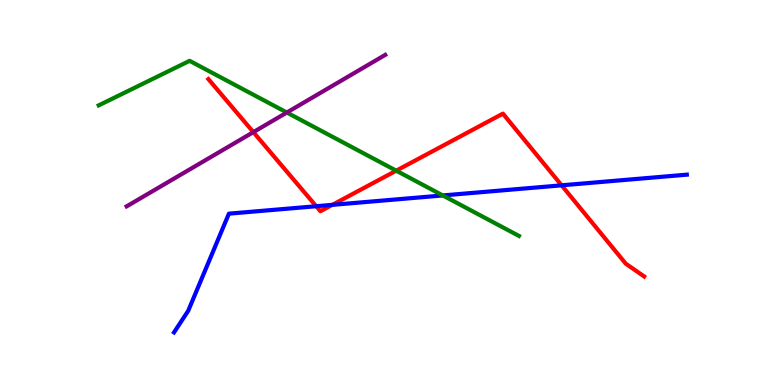[{'lines': ['blue', 'red'], 'intersections': [{'x': 4.08, 'y': 4.64}, {'x': 4.29, 'y': 4.68}, {'x': 7.25, 'y': 5.19}]}, {'lines': ['green', 'red'], 'intersections': [{'x': 5.11, 'y': 5.57}]}, {'lines': ['purple', 'red'], 'intersections': [{'x': 3.27, 'y': 6.57}]}, {'lines': ['blue', 'green'], 'intersections': [{'x': 5.71, 'y': 4.92}]}, {'lines': ['blue', 'purple'], 'intersections': []}, {'lines': ['green', 'purple'], 'intersections': [{'x': 3.7, 'y': 7.08}]}]